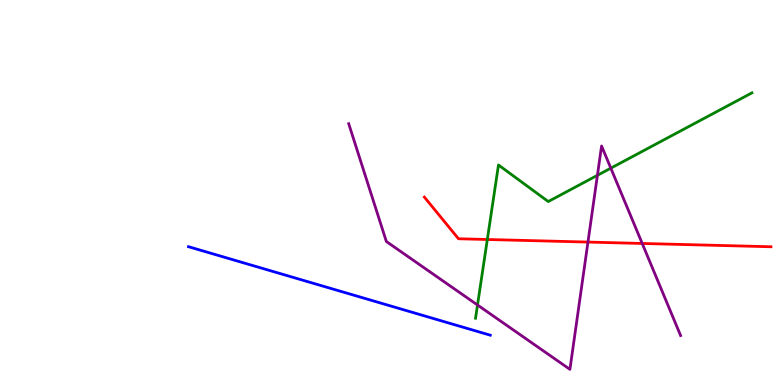[{'lines': ['blue', 'red'], 'intersections': []}, {'lines': ['green', 'red'], 'intersections': [{'x': 6.29, 'y': 3.78}]}, {'lines': ['purple', 'red'], 'intersections': [{'x': 7.59, 'y': 3.71}, {'x': 8.29, 'y': 3.68}]}, {'lines': ['blue', 'green'], 'intersections': []}, {'lines': ['blue', 'purple'], 'intersections': []}, {'lines': ['green', 'purple'], 'intersections': [{'x': 6.16, 'y': 2.08}, {'x': 7.71, 'y': 5.45}, {'x': 7.88, 'y': 5.63}]}]